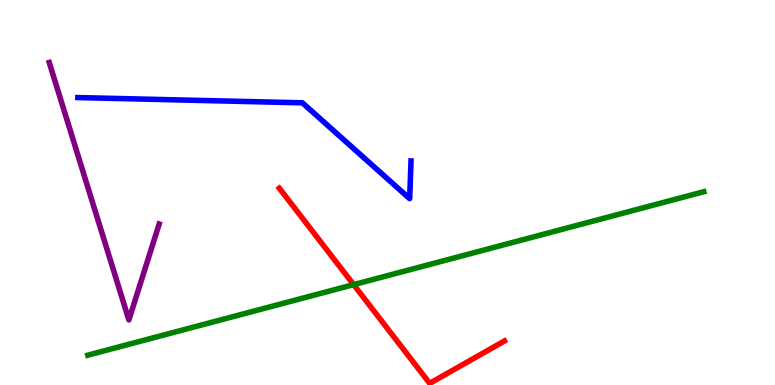[{'lines': ['blue', 'red'], 'intersections': []}, {'lines': ['green', 'red'], 'intersections': [{'x': 4.56, 'y': 2.61}]}, {'lines': ['purple', 'red'], 'intersections': []}, {'lines': ['blue', 'green'], 'intersections': []}, {'lines': ['blue', 'purple'], 'intersections': []}, {'lines': ['green', 'purple'], 'intersections': []}]